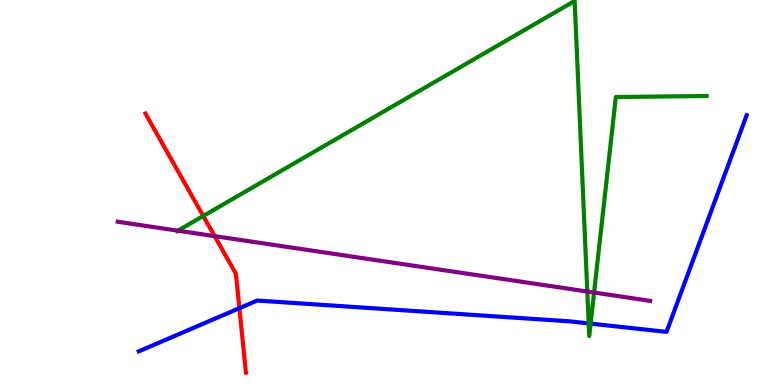[{'lines': ['blue', 'red'], 'intersections': [{'x': 3.09, 'y': 2.0}]}, {'lines': ['green', 'red'], 'intersections': [{'x': 2.62, 'y': 4.39}]}, {'lines': ['purple', 'red'], 'intersections': [{'x': 2.77, 'y': 3.87}]}, {'lines': ['blue', 'green'], 'intersections': [{'x': 7.6, 'y': 1.6}, {'x': 7.62, 'y': 1.59}]}, {'lines': ['blue', 'purple'], 'intersections': []}, {'lines': ['green', 'purple'], 'intersections': [{'x': 2.3, 'y': 4.01}, {'x': 7.58, 'y': 2.43}, {'x': 7.67, 'y': 2.4}]}]